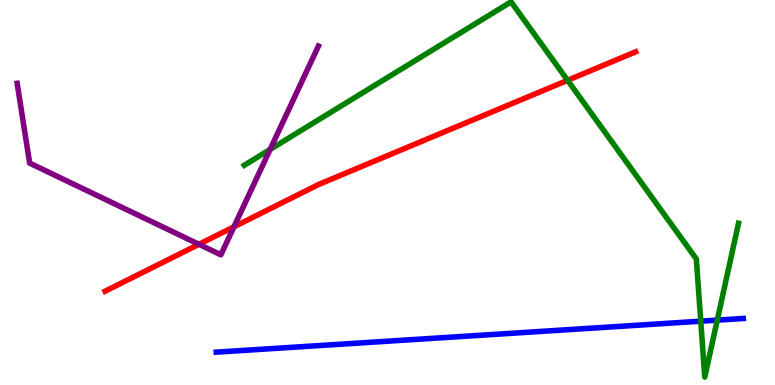[{'lines': ['blue', 'red'], 'intersections': []}, {'lines': ['green', 'red'], 'intersections': [{'x': 7.32, 'y': 7.91}]}, {'lines': ['purple', 'red'], 'intersections': [{'x': 2.57, 'y': 3.65}, {'x': 3.02, 'y': 4.11}]}, {'lines': ['blue', 'green'], 'intersections': [{'x': 9.04, 'y': 1.66}, {'x': 9.26, 'y': 1.68}]}, {'lines': ['blue', 'purple'], 'intersections': []}, {'lines': ['green', 'purple'], 'intersections': [{'x': 3.49, 'y': 6.12}]}]